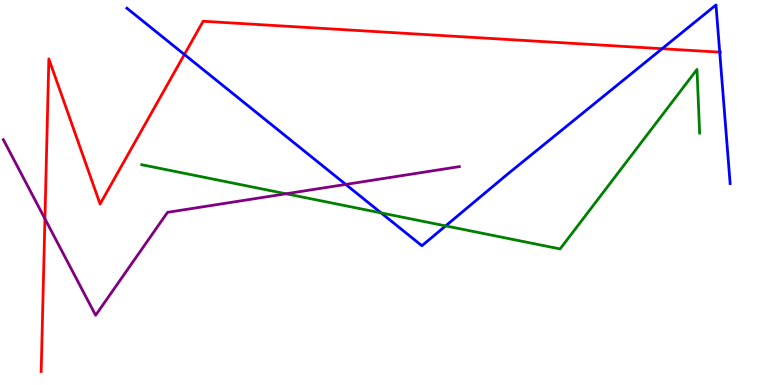[{'lines': ['blue', 'red'], 'intersections': [{'x': 2.38, 'y': 8.58}, {'x': 8.54, 'y': 8.73}, {'x': 9.29, 'y': 8.65}]}, {'lines': ['green', 'red'], 'intersections': []}, {'lines': ['purple', 'red'], 'intersections': [{'x': 0.58, 'y': 4.32}]}, {'lines': ['blue', 'green'], 'intersections': [{'x': 4.92, 'y': 4.47}, {'x': 5.75, 'y': 4.13}]}, {'lines': ['blue', 'purple'], 'intersections': [{'x': 4.46, 'y': 5.21}]}, {'lines': ['green', 'purple'], 'intersections': [{'x': 3.69, 'y': 4.97}]}]